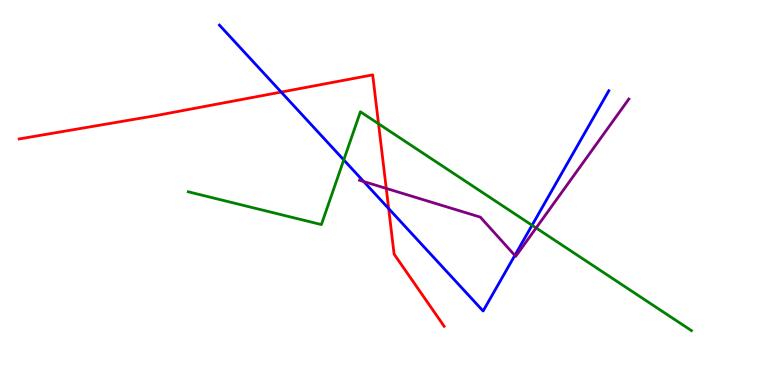[{'lines': ['blue', 'red'], 'intersections': [{'x': 3.63, 'y': 7.61}, {'x': 5.02, 'y': 4.58}]}, {'lines': ['green', 'red'], 'intersections': [{'x': 4.88, 'y': 6.79}]}, {'lines': ['purple', 'red'], 'intersections': [{'x': 4.98, 'y': 5.11}]}, {'lines': ['blue', 'green'], 'intersections': [{'x': 4.44, 'y': 5.85}, {'x': 6.87, 'y': 4.15}]}, {'lines': ['blue', 'purple'], 'intersections': [{'x': 4.69, 'y': 5.28}, {'x': 6.64, 'y': 3.37}]}, {'lines': ['green', 'purple'], 'intersections': [{'x': 6.92, 'y': 4.08}]}]